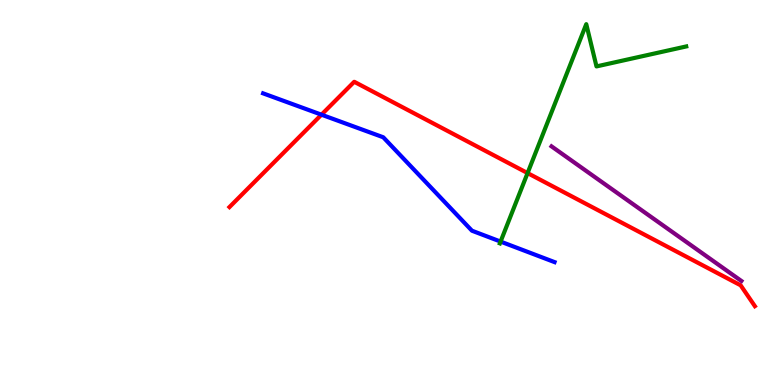[{'lines': ['blue', 'red'], 'intersections': [{'x': 4.15, 'y': 7.02}]}, {'lines': ['green', 'red'], 'intersections': [{'x': 6.81, 'y': 5.5}]}, {'lines': ['purple', 'red'], 'intersections': []}, {'lines': ['blue', 'green'], 'intersections': [{'x': 6.46, 'y': 3.72}]}, {'lines': ['blue', 'purple'], 'intersections': []}, {'lines': ['green', 'purple'], 'intersections': []}]